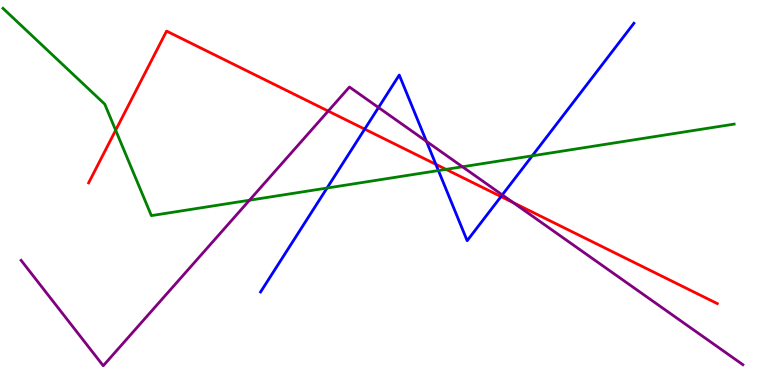[{'lines': ['blue', 'red'], 'intersections': [{'x': 4.71, 'y': 6.65}, {'x': 5.62, 'y': 5.73}, {'x': 6.46, 'y': 4.89}]}, {'lines': ['green', 'red'], 'intersections': [{'x': 1.49, 'y': 6.62}, {'x': 5.75, 'y': 5.6}]}, {'lines': ['purple', 'red'], 'intersections': [{'x': 4.23, 'y': 7.12}, {'x': 6.62, 'y': 4.74}]}, {'lines': ['blue', 'green'], 'intersections': [{'x': 4.22, 'y': 5.12}, {'x': 5.66, 'y': 5.57}, {'x': 6.87, 'y': 5.95}]}, {'lines': ['blue', 'purple'], 'intersections': [{'x': 4.88, 'y': 7.21}, {'x': 5.5, 'y': 6.33}, {'x': 6.48, 'y': 4.94}]}, {'lines': ['green', 'purple'], 'intersections': [{'x': 3.22, 'y': 4.8}, {'x': 5.97, 'y': 5.67}]}]